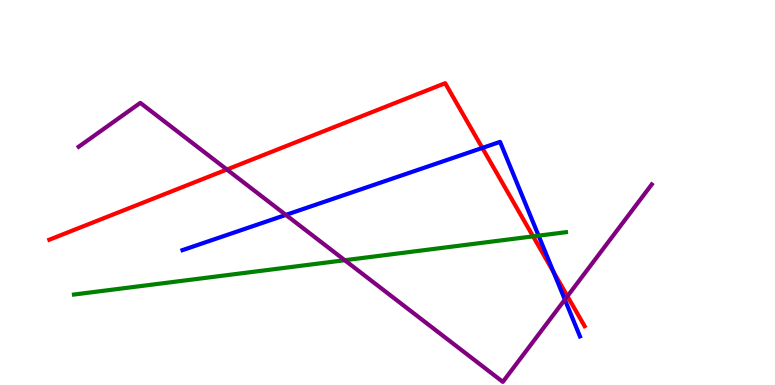[{'lines': ['blue', 'red'], 'intersections': [{'x': 6.22, 'y': 6.16}, {'x': 7.14, 'y': 2.94}]}, {'lines': ['green', 'red'], 'intersections': [{'x': 6.88, 'y': 3.86}]}, {'lines': ['purple', 'red'], 'intersections': [{'x': 2.93, 'y': 5.6}, {'x': 7.32, 'y': 2.31}]}, {'lines': ['blue', 'green'], 'intersections': [{'x': 6.95, 'y': 3.88}]}, {'lines': ['blue', 'purple'], 'intersections': [{'x': 3.69, 'y': 4.42}, {'x': 7.29, 'y': 2.22}]}, {'lines': ['green', 'purple'], 'intersections': [{'x': 4.45, 'y': 3.24}]}]